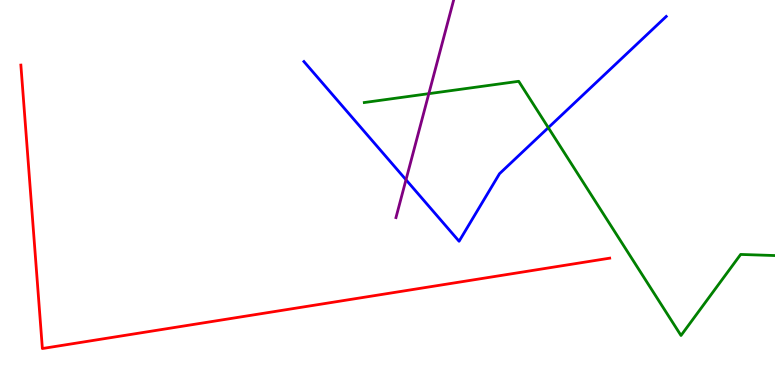[{'lines': ['blue', 'red'], 'intersections': []}, {'lines': ['green', 'red'], 'intersections': []}, {'lines': ['purple', 'red'], 'intersections': []}, {'lines': ['blue', 'green'], 'intersections': [{'x': 7.08, 'y': 6.68}]}, {'lines': ['blue', 'purple'], 'intersections': [{'x': 5.24, 'y': 5.33}]}, {'lines': ['green', 'purple'], 'intersections': [{'x': 5.53, 'y': 7.57}]}]